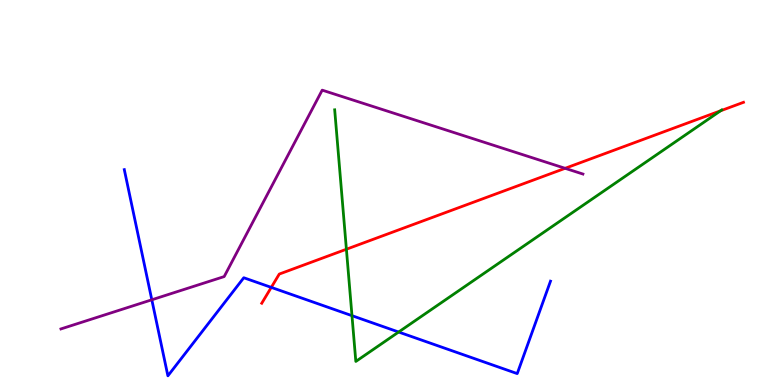[{'lines': ['blue', 'red'], 'intersections': [{'x': 3.5, 'y': 2.54}]}, {'lines': ['green', 'red'], 'intersections': [{'x': 4.47, 'y': 3.53}, {'x': 9.3, 'y': 7.12}]}, {'lines': ['purple', 'red'], 'intersections': [{'x': 7.29, 'y': 5.63}]}, {'lines': ['blue', 'green'], 'intersections': [{'x': 4.54, 'y': 1.8}, {'x': 5.14, 'y': 1.38}]}, {'lines': ['blue', 'purple'], 'intersections': [{'x': 1.96, 'y': 2.21}]}, {'lines': ['green', 'purple'], 'intersections': []}]